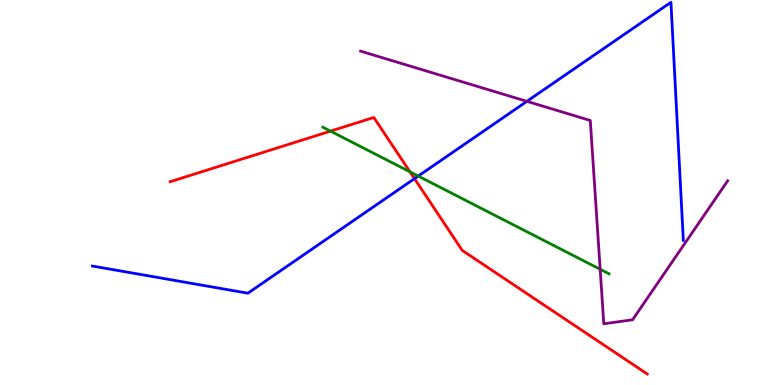[{'lines': ['blue', 'red'], 'intersections': [{'x': 5.35, 'y': 5.36}]}, {'lines': ['green', 'red'], 'intersections': [{'x': 4.26, 'y': 6.59}, {'x': 5.29, 'y': 5.54}]}, {'lines': ['purple', 'red'], 'intersections': []}, {'lines': ['blue', 'green'], 'intersections': [{'x': 5.4, 'y': 5.43}]}, {'lines': ['blue', 'purple'], 'intersections': [{'x': 6.8, 'y': 7.37}]}, {'lines': ['green', 'purple'], 'intersections': [{'x': 7.74, 'y': 3.01}]}]